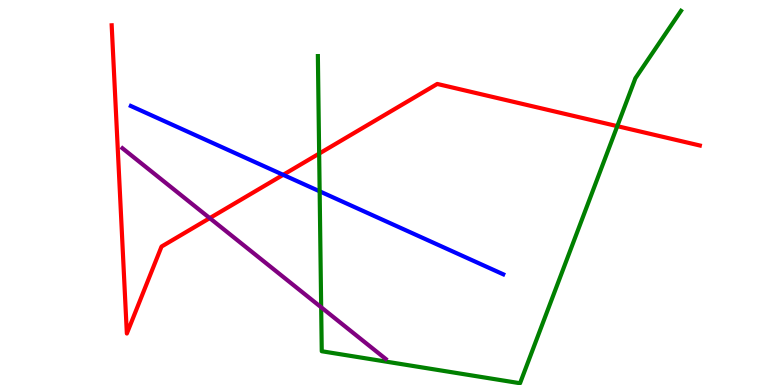[{'lines': ['blue', 'red'], 'intersections': [{'x': 3.65, 'y': 5.46}]}, {'lines': ['green', 'red'], 'intersections': [{'x': 4.12, 'y': 6.01}, {'x': 7.96, 'y': 6.72}]}, {'lines': ['purple', 'red'], 'intersections': [{'x': 2.71, 'y': 4.33}]}, {'lines': ['blue', 'green'], 'intersections': [{'x': 4.12, 'y': 5.03}]}, {'lines': ['blue', 'purple'], 'intersections': []}, {'lines': ['green', 'purple'], 'intersections': [{'x': 4.14, 'y': 2.02}]}]